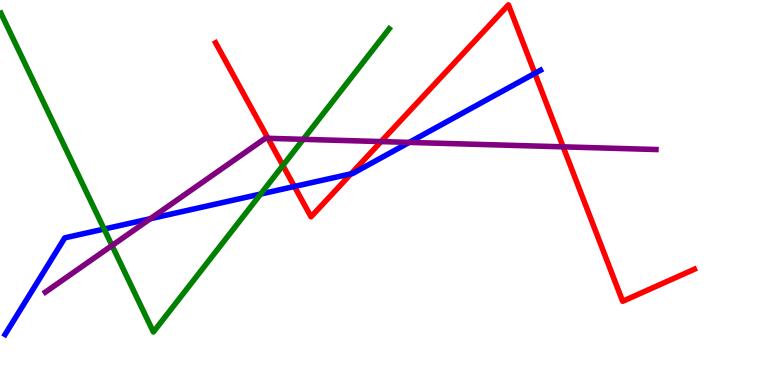[{'lines': ['blue', 'red'], 'intersections': [{'x': 3.8, 'y': 5.16}, {'x': 4.53, 'y': 5.49}, {'x': 6.9, 'y': 8.09}]}, {'lines': ['green', 'red'], 'intersections': [{'x': 3.65, 'y': 5.7}]}, {'lines': ['purple', 'red'], 'intersections': [{'x': 3.46, 'y': 6.41}, {'x': 4.92, 'y': 6.32}, {'x': 7.27, 'y': 6.19}]}, {'lines': ['blue', 'green'], 'intersections': [{'x': 1.34, 'y': 4.05}, {'x': 3.36, 'y': 4.96}]}, {'lines': ['blue', 'purple'], 'intersections': [{'x': 1.94, 'y': 4.32}, {'x': 5.28, 'y': 6.3}]}, {'lines': ['green', 'purple'], 'intersections': [{'x': 1.45, 'y': 3.62}, {'x': 3.91, 'y': 6.38}]}]